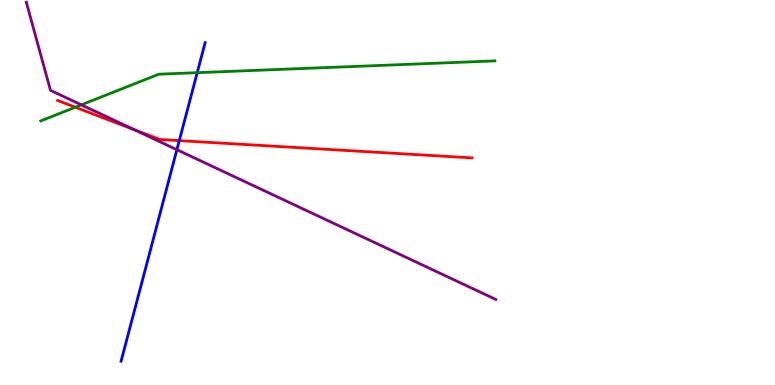[{'lines': ['blue', 'red'], 'intersections': [{'x': 2.31, 'y': 6.35}]}, {'lines': ['green', 'red'], 'intersections': [{'x': 0.972, 'y': 7.21}]}, {'lines': ['purple', 'red'], 'intersections': [{'x': 1.73, 'y': 6.63}]}, {'lines': ['blue', 'green'], 'intersections': [{'x': 2.54, 'y': 8.11}]}, {'lines': ['blue', 'purple'], 'intersections': [{'x': 2.28, 'y': 6.11}]}, {'lines': ['green', 'purple'], 'intersections': [{'x': 1.05, 'y': 7.28}]}]